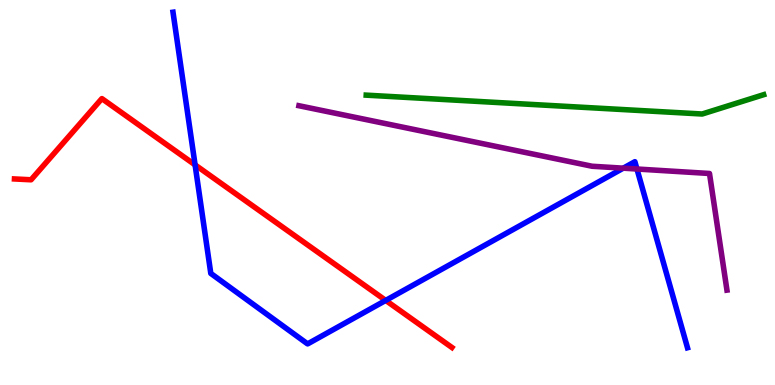[{'lines': ['blue', 'red'], 'intersections': [{'x': 2.52, 'y': 5.72}, {'x': 4.98, 'y': 2.2}]}, {'lines': ['green', 'red'], 'intersections': []}, {'lines': ['purple', 'red'], 'intersections': []}, {'lines': ['blue', 'green'], 'intersections': []}, {'lines': ['blue', 'purple'], 'intersections': [{'x': 8.04, 'y': 5.63}, {'x': 8.22, 'y': 5.61}]}, {'lines': ['green', 'purple'], 'intersections': []}]